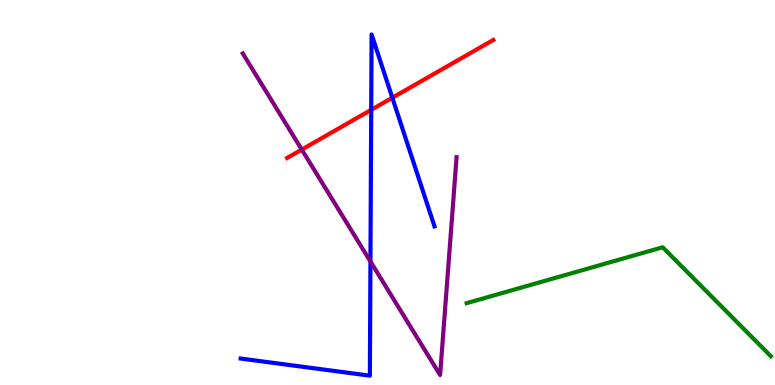[{'lines': ['blue', 'red'], 'intersections': [{'x': 4.79, 'y': 7.15}, {'x': 5.06, 'y': 7.46}]}, {'lines': ['green', 'red'], 'intersections': []}, {'lines': ['purple', 'red'], 'intersections': [{'x': 3.89, 'y': 6.11}]}, {'lines': ['blue', 'green'], 'intersections': []}, {'lines': ['blue', 'purple'], 'intersections': [{'x': 4.78, 'y': 3.21}]}, {'lines': ['green', 'purple'], 'intersections': []}]